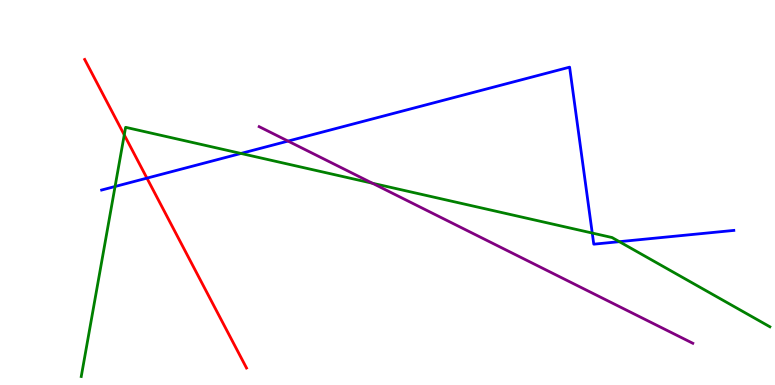[{'lines': ['blue', 'red'], 'intersections': [{'x': 1.9, 'y': 5.37}]}, {'lines': ['green', 'red'], 'intersections': [{'x': 1.6, 'y': 6.5}]}, {'lines': ['purple', 'red'], 'intersections': []}, {'lines': ['blue', 'green'], 'intersections': [{'x': 1.48, 'y': 5.16}, {'x': 3.11, 'y': 6.01}, {'x': 7.64, 'y': 3.95}, {'x': 7.99, 'y': 3.72}]}, {'lines': ['blue', 'purple'], 'intersections': [{'x': 3.72, 'y': 6.34}]}, {'lines': ['green', 'purple'], 'intersections': [{'x': 4.81, 'y': 5.24}]}]